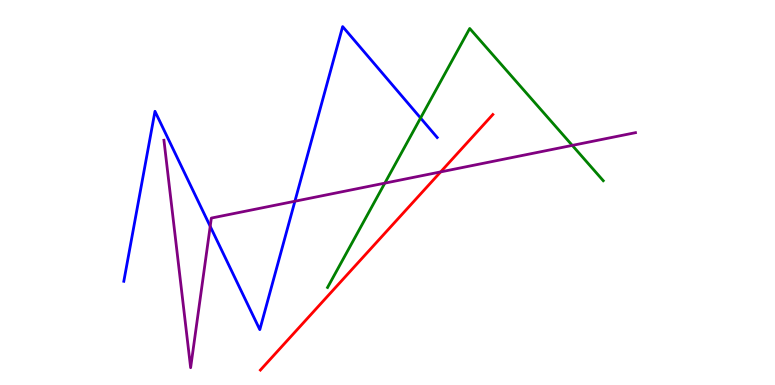[{'lines': ['blue', 'red'], 'intersections': []}, {'lines': ['green', 'red'], 'intersections': []}, {'lines': ['purple', 'red'], 'intersections': [{'x': 5.69, 'y': 5.53}]}, {'lines': ['blue', 'green'], 'intersections': [{'x': 5.43, 'y': 6.93}]}, {'lines': ['blue', 'purple'], 'intersections': [{'x': 2.71, 'y': 4.12}, {'x': 3.81, 'y': 4.77}]}, {'lines': ['green', 'purple'], 'intersections': [{'x': 4.97, 'y': 5.24}, {'x': 7.38, 'y': 6.22}]}]